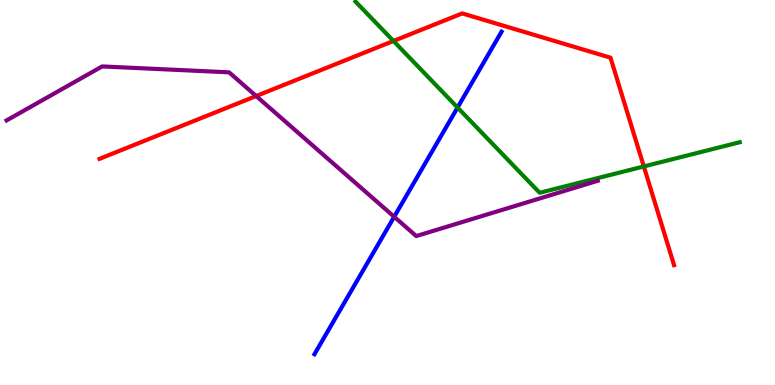[{'lines': ['blue', 'red'], 'intersections': []}, {'lines': ['green', 'red'], 'intersections': [{'x': 5.08, 'y': 8.94}, {'x': 8.31, 'y': 5.68}]}, {'lines': ['purple', 'red'], 'intersections': [{'x': 3.31, 'y': 7.51}]}, {'lines': ['blue', 'green'], 'intersections': [{'x': 5.9, 'y': 7.21}]}, {'lines': ['blue', 'purple'], 'intersections': [{'x': 5.09, 'y': 4.37}]}, {'lines': ['green', 'purple'], 'intersections': []}]